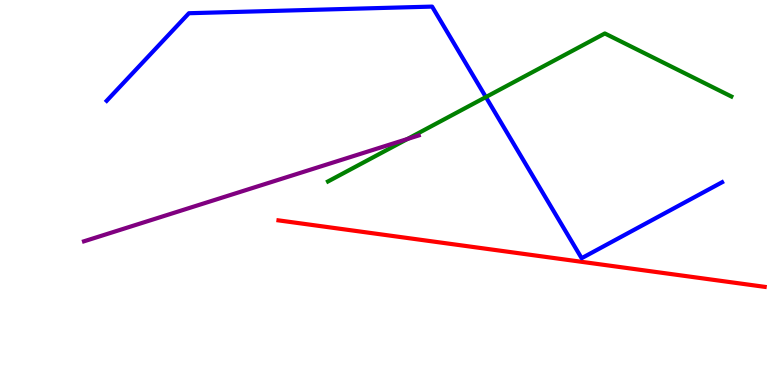[{'lines': ['blue', 'red'], 'intersections': []}, {'lines': ['green', 'red'], 'intersections': []}, {'lines': ['purple', 'red'], 'intersections': []}, {'lines': ['blue', 'green'], 'intersections': [{'x': 6.27, 'y': 7.48}]}, {'lines': ['blue', 'purple'], 'intersections': []}, {'lines': ['green', 'purple'], 'intersections': [{'x': 5.26, 'y': 6.39}]}]